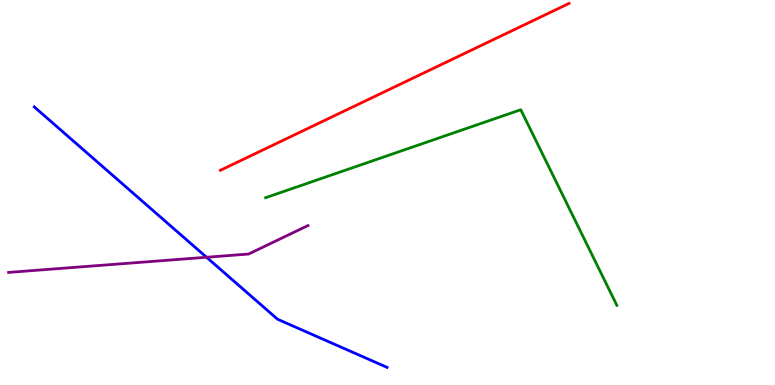[{'lines': ['blue', 'red'], 'intersections': []}, {'lines': ['green', 'red'], 'intersections': []}, {'lines': ['purple', 'red'], 'intersections': []}, {'lines': ['blue', 'green'], 'intersections': []}, {'lines': ['blue', 'purple'], 'intersections': [{'x': 2.67, 'y': 3.32}]}, {'lines': ['green', 'purple'], 'intersections': []}]